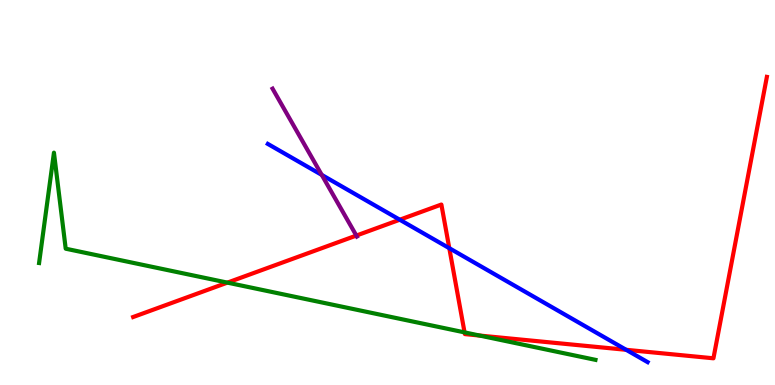[{'lines': ['blue', 'red'], 'intersections': [{'x': 5.16, 'y': 4.29}, {'x': 5.8, 'y': 3.55}, {'x': 8.08, 'y': 0.914}]}, {'lines': ['green', 'red'], 'intersections': [{'x': 2.93, 'y': 2.66}, {'x': 5.99, 'y': 1.37}, {'x': 6.19, 'y': 1.28}]}, {'lines': ['purple', 'red'], 'intersections': [{'x': 4.6, 'y': 3.88}]}, {'lines': ['blue', 'green'], 'intersections': []}, {'lines': ['blue', 'purple'], 'intersections': [{'x': 4.15, 'y': 5.46}]}, {'lines': ['green', 'purple'], 'intersections': []}]